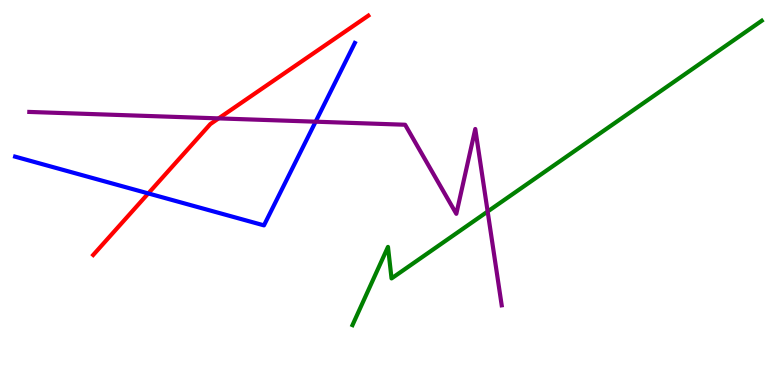[{'lines': ['blue', 'red'], 'intersections': [{'x': 1.91, 'y': 4.98}]}, {'lines': ['green', 'red'], 'intersections': []}, {'lines': ['purple', 'red'], 'intersections': [{'x': 2.82, 'y': 6.93}]}, {'lines': ['blue', 'green'], 'intersections': []}, {'lines': ['blue', 'purple'], 'intersections': [{'x': 4.07, 'y': 6.84}]}, {'lines': ['green', 'purple'], 'intersections': [{'x': 6.29, 'y': 4.51}]}]